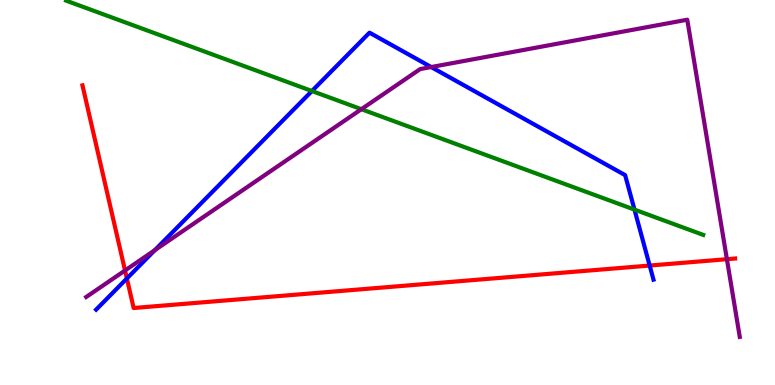[{'lines': ['blue', 'red'], 'intersections': [{'x': 1.64, 'y': 2.77}, {'x': 8.38, 'y': 3.1}]}, {'lines': ['green', 'red'], 'intersections': []}, {'lines': ['purple', 'red'], 'intersections': [{'x': 1.61, 'y': 2.97}, {'x': 9.38, 'y': 3.27}]}, {'lines': ['blue', 'green'], 'intersections': [{'x': 4.02, 'y': 7.64}, {'x': 8.19, 'y': 4.56}]}, {'lines': ['blue', 'purple'], 'intersections': [{'x': 2.0, 'y': 3.5}, {'x': 5.56, 'y': 8.26}]}, {'lines': ['green', 'purple'], 'intersections': [{'x': 4.66, 'y': 7.16}]}]